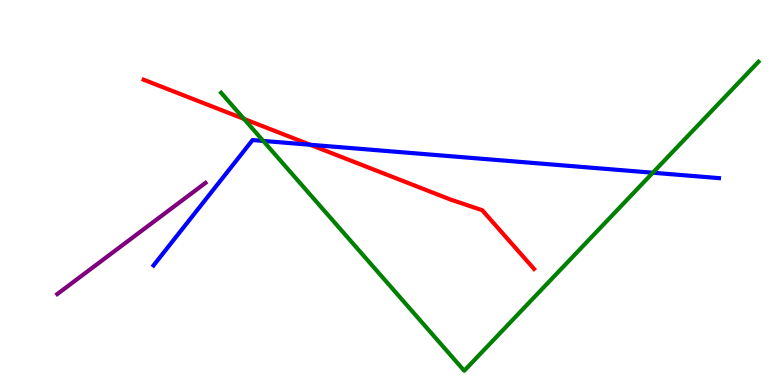[{'lines': ['blue', 'red'], 'intersections': [{'x': 4.0, 'y': 6.24}]}, {'lines': ['green', 'red'], 'intersections': [{'x': 3.15, 'y': 6.91}]}, {'lines': ['purple', 'red'], 'intersections': []}, {'lines': ['blue', 'green'], 'intersections': [{'x': 3.4, 'y': 6.34}, {'x': 8.42, 'y': 5.51}]}, {'lines': ['blue', 'purple'], 'intersections': []}, {'lines': ['green', 'purple'], 'intersections': []}]